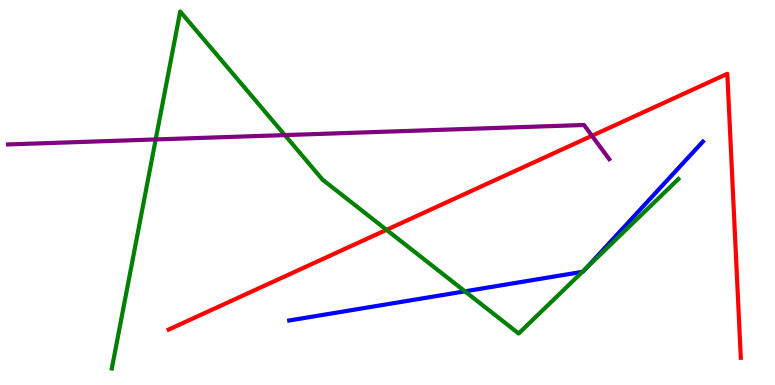[{'lines': ['blue', 'red'], 'intersections': []}, {'lines': ['green', 'red'], 'intersections': [{'x': 4.99, 'y': 4.03}]}, {'lines': ['purple', 'red'], 'intersections': [{'x': 7.64, 'y': 6.47}]}, {'lines': ['blue', 'green'], 'intersections': [{'x': 6.0, 'y': 2.43}, {'x': 7.52, 'y': 2.94}, {'x': 7.56, 'y': 3.02}]}, {'lines': ['blue', 'purple'], 'intersections': []}, {'lines': ['green', 'purple'], 'intersections': [{'x': 2.01, 'y': 6.38}, {'x': 3.68, 'y': 6.49}]}]